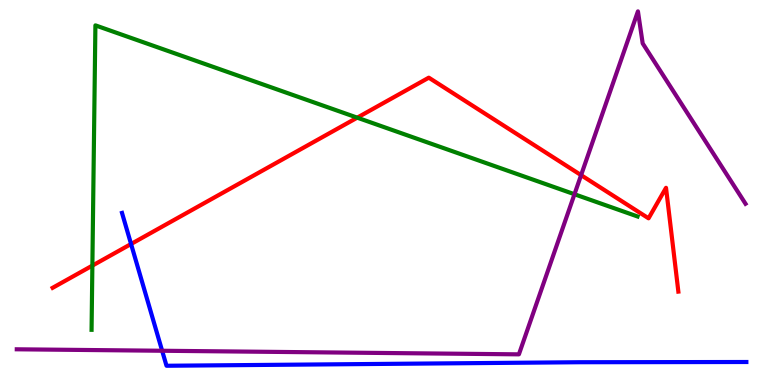[{'lines': ['blue', 'red'], 'intersections': [{'x': 1.69, 'y': 3.66}]}, {'lines': ['green', 'red'], 'intersections': [{'x': 1.19, 'y': 3.1}, {'x': 4.61, 'y': 6.94}]}, {'lines': ['purple', 'red'], 'intersections': [{'x': 7.5, 'y': 5.45}]}, {'lines': ['blue', 'green'], 'intersections': []}, {'lines': ['blue', 'purple'], 'intersections': [{'x': 2.09, 'y': 0.889}]}, {'lines': ['green', 'purple'], 'intersections': [{'x': 7.41, 'y': 4.95}]}]